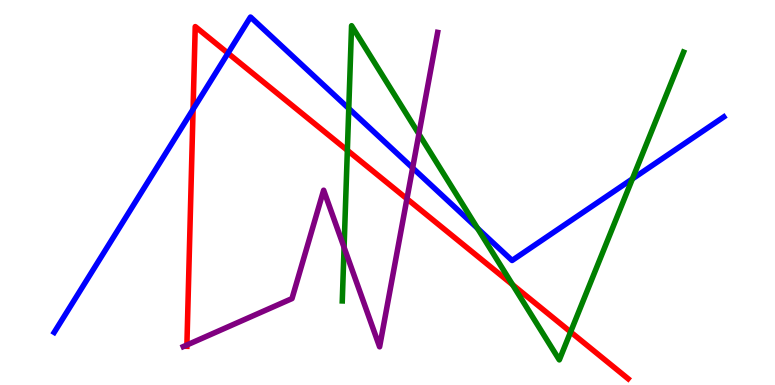[{'lines': ['blue', 'red'], 'intersections': [{'x': 2.49, 'y': 7.16}, {'x': 2.94, 'y': 8.62}]}, {'lines': ['green', 'red'], 'intersections': [{'x': 4.48, 'y': 6.1}, {'x': 6.61, 'y': 2.6}, {'x': 7.36, 'y': 1.38}]}, {'lines': ['purple', 'red'], 'intersections': [{'x': 2.41, 'y': 1.04}, {'x': 5.25, 'y': 4.84}]}, {'lines': ['blue', 'green'], 'intersections': [{'x': 4.5, 'y': 7.18}, {'x': 6.16, 'y': 4.07}, {'x': 8.16, 'y': 5.35}]}, {'lines': ['blue', 'purple'], 'intersections': [{'x': 5.32, 'y': 5.64}]}, {'lines': ['green', 'purple'], 'intersections': [{'x': 4.44, 'y': 3.57}, {'x': 5.41, 'y': 6.52}]}]